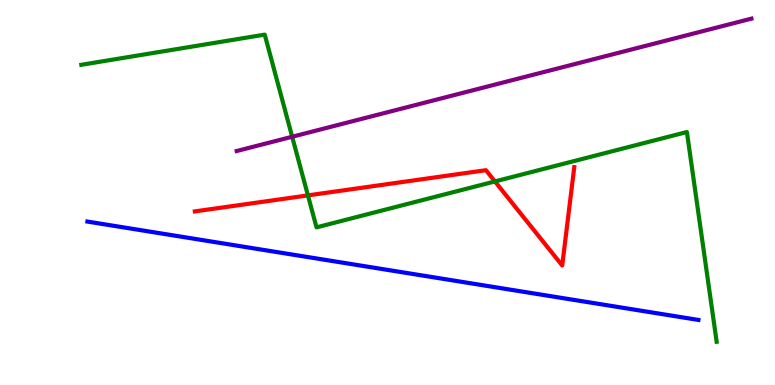[{'lines': ['blue', 'red'], 'intersections': []}, {'lines': ['green', 'red'], 'intersections': [{'x': 3.97, 'y': 4.92}, {'x': 6.39, 'y': 5.29}]}, {'lines': ['purple', 'red'], 'intersections': []}, {'lines': ['blue', 'green'], 'intersections': []}, {'lines': ['blue', 'purple'], 'intersections': []}, {'lines': ['green', 'purple'], 'intersections': [{'x': 3.77, 'y': 6.45}]}]